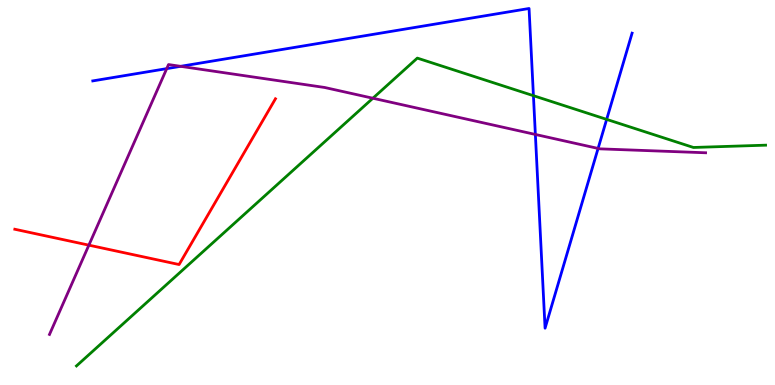[{'lines': ['blue', 'red'], 'intersections': []}, {'lines': ['green', 'red'], 'intersections': []}, {'lines': ['purple', 'red'], 'intersections': [{'x': 1.15, 'y': 3.63}]}, {'lines': ['blue', 'green'], 'intersections': [{'x': 6.88, 'y': 7.51}, {'x': 7.83, 'y': 6.9}]}, {'lines': ['blue', 'purple'], 'intersections': [{'x': 2.15, 'y': 8.22}, {'x': 2.33, 'y': 8.28}, {'x': 6.91, 'y': 6.51}, {'x': 7.72, 'y': 6.14}]}, {'lines': ['green', 'purple'], 'intersections': [{'x': 4.81, 'y': 7.45}]}]